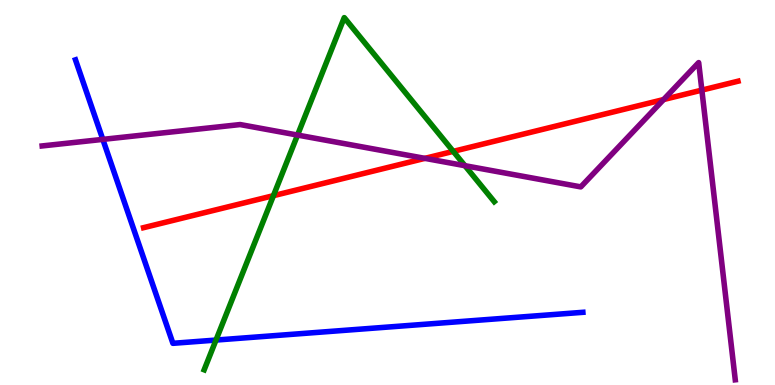[{'lines': ['blue', 'red'], 'intersections': []}, {'lines': ['green', 'red'], 'intersections': [{'x': 3.53, 'y': 4.92}, {'x': 5.85, 'y': 6.07}]}, {'lines': ['purple', 'red'], 'intersections': [{'x': 5.48, 'y': 5.89}, {'x': 8.56, 'y': 7.41}, {'x': 9.06, 'y': 7.66}]}, {'lines': ['blue', 'green'], 'intersections': [{'x': 2.79, 'y': 1.17}]}, {'lines': ['blue', 'purple'], 'intersections': [{'x': 1.33, 'y': 6.38}]}, {'lines': ['green', 'purple'], 'intersections': [{'x': 3.84, 'y': 6.49}, {'x': 6.0, 'y': 5.7}]}]